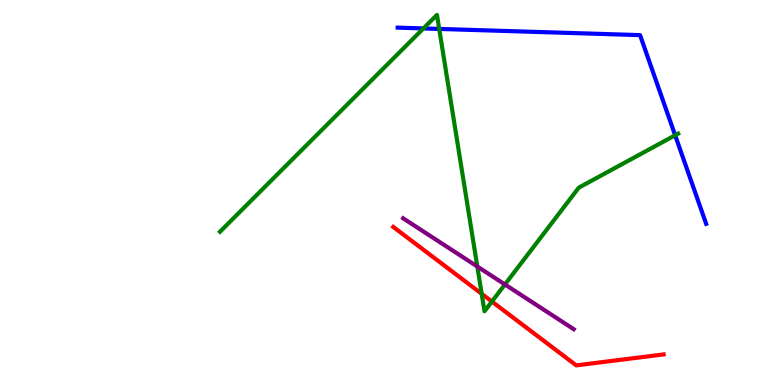[{'lines': ['blue', 'red'], 'intersections': []}, {'lines': ['green', 'red'], 'intersections': [{'x': 6.22, 'y': 2.37}, {'x': 6.35, 'y': 2.17}]}, {'lines': ['purple', 'red'], 'intersections': []}, {'lines': ['blue', 'green'], 'intersections': [{'x': 5.46, 'y': 9.26}, {'x': 5.67, 'y': 9.25}, {'x': 8.71, 'y': 6.49}]}, {'lines': ['blue', 'purple'], 'intersections': []}, {'lines': ['green', 'purple'], 'intersections': [{'x': 6.16, 'y': 3.08}, {'x': 6.52, 'y': 2.61}]}]